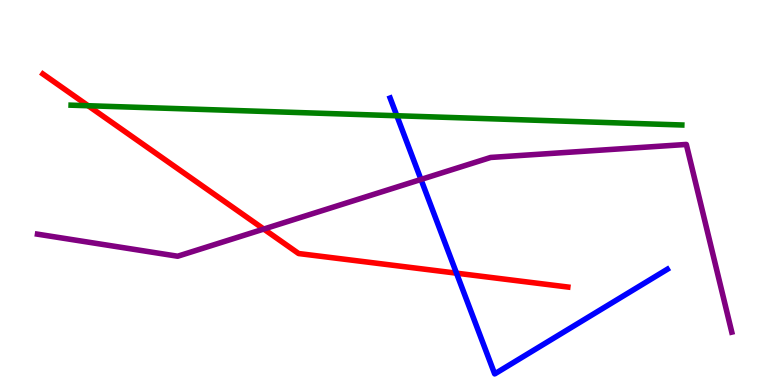[{'lines': ['blue', 'red'], 'intersections': [{'x': 5.89, 'y': 2.9}]}, {'lines': ['green', 'red'], 'intersections': [{'x': 1.14, 'y': 7.25}]}, {'lines': ['purple', 'red'], 'intersections': [{'x': 3.4, 'y': 4.05}]}, {'lines': ['blue', 'green'], 'intersections': [{'x': 5.12, 'y': 6.99}]}, {'lines': ['blue', 'purple'], 'intersections': [{'x': 5.43, 'y': 5.34}]}, {'lines': ['green', 'purple'], 'intersections': []}]